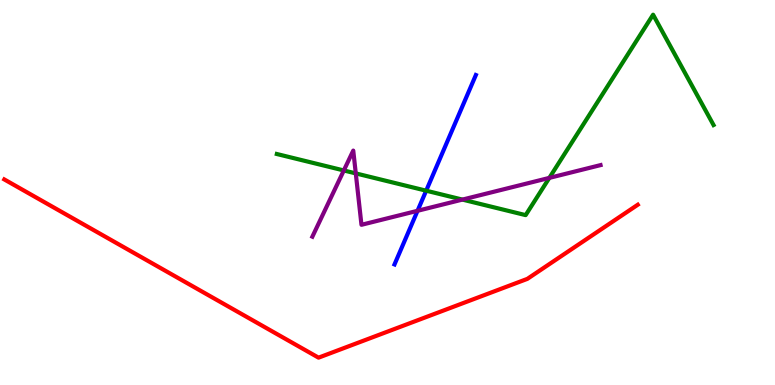[{'lines': ['blue', 'red'], 'intersections': []}, {'lines': ['green', 'red'], 'intersections': []}, {'lines': ['purple', 'red'], 'intersections': []}, {'lines': ['blue', 'green'], 'intersections': [{'x': 5.5, 'y': 5.05}]}, {'lines': ['blue', 'purple'], 'intersections': [{'x': 5.39, 'y': 4.52}]}, {'lines': ['green', 'purple'], 'intersections': [{'x': 4.44, 'y': 5.57}, {'x': 4.59, 'y': 5.5}, {'x': 5.97, 'y': 4.82}, {'x': 7.09, 'y': 5.38}]}]